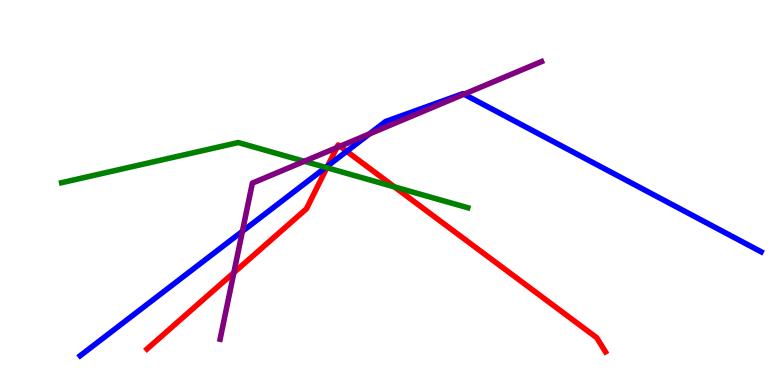[{'lines': ['blue', 'red'], 'intersections': [{'x': 4.23, 'y': 5.69}, {'x': 4.47, 'y': 6.07}]}, {'lines': ['green', 'red'], 'intersections': [{'x': 4.22, 'y': 5.64}, {'x': 5.09, 'y': 5.15}]}, {'lines': ['purple', 'red'], 'intersections': [{'x': 3.02, 'y': 2.92}, {'x': 4.35, 'y': 6.17}, {'x': 4.39, 'y': 6.2}]}, {'lines': ['blue', 'green'], 'intersections': [{'x': 4.2, 'y': 5.65}]}, {'lines': ['blue', 'purple'], 'intersections': [{'x': 3.13, 'y': 3.99}, {'x': 4.77, 'y': 6.52}, {'x': 5.99, 'y': 7.55}]}, {'lines': ['green', 'purple'], 'intersections': [{'x': 3.93, 'y': 5.81}]}]